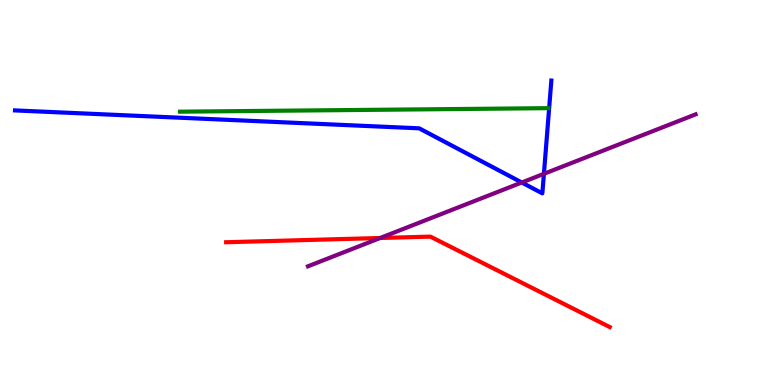[{'lines': ['blue', 'red'], 'intersections': []}, {'lines': ['green', 'red'], 'intersections': []}, {'lines': ['purple', 'red'], 'intersections': [{'x': 4.91, 'y': 3.82}]}, {'lines': ['blue', 'green'], 'intersections': []}, {'lines': ['blue', 'purple'], 'intersections': [{'x': 6.73, 'y': 5.26}, {'x': 7.02, 'y': 5.49}]}, {'lines': ['green', 'purple'], 'intersections': []}]